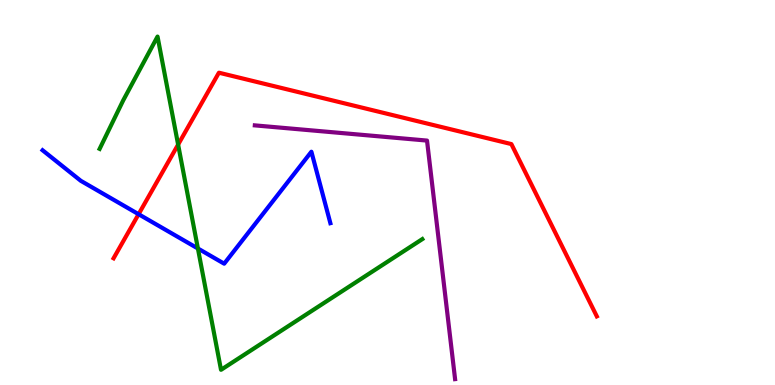[{'lines': ['blue', 'red'], 'intersections': [{'x': 1.79, 'y': 4.44}]}, {'lines': ['green', 'red'], 'intersections': [{'x': 2.3, 'y': 6.24}]}, {'lines': ['purple', 'red'], 'intersections': []}, {'lines': ['blue', 'green'], 'intersections': [{'x': 2.55, 'y': 3.55}]}, {'lines': ['blue', 'purple'], 'intersections': []}, {'lines': ['green', 'purple'], 'intersections': []}]